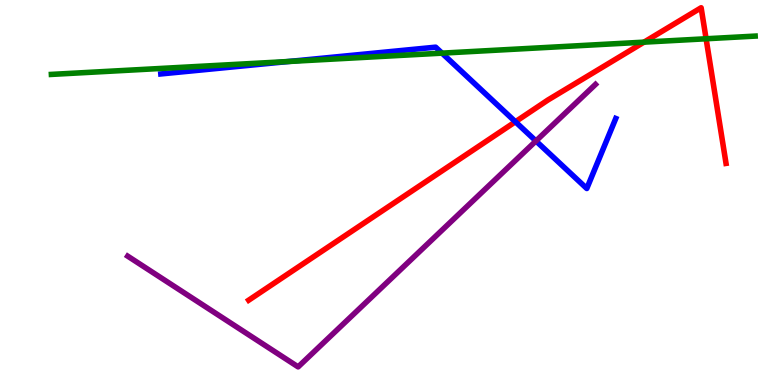[{'lines': ['blue', 'red'], 'intersections': [{'x': 6.65, 'y': 6.84}]}, {'lines': ['green', 'red'], 'intersections': [{'x': 8.31, 'y': 8.91}, {'x': 9.11, 'y': 8.99}]}, {'lines': ['purple', 'red'], 'intersections': []}, {'lines': ['blue', 'green'], 'intersections': [{'x': 3.72, 'y': 8.4}, {'x': 5.7, 'y': 8.62}]}, {'lines': ['blue', 'purple'], 'intersections': [{'x': 6.92, 'y': 6.34}]}, {'lines': ['green', 'purple'], 'intersections': []}]